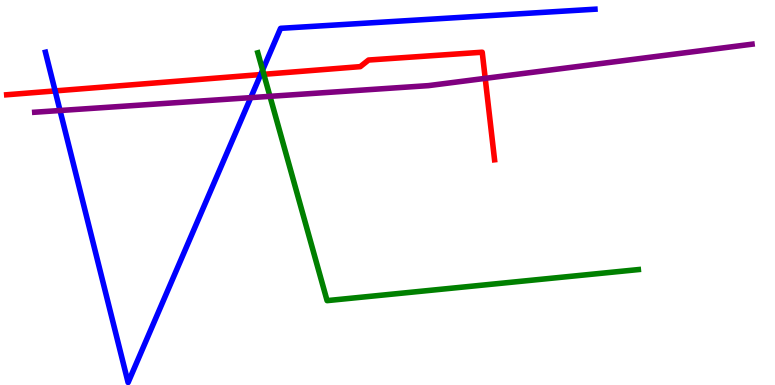[{'lines': ['blue', 'red'], 'intersections': [{'x': 0.711, 'y': 7.64}, {'x': 3.36, 'y': 8.06}]}, {'lines': ['green', 'red'], 'intersections': [{'x': 3.4, 'y': 8.07}]}, {'lines': ['purple', 'red'], 'intersections': [{'x': 6.26, 'y': 7.96}]}, {'lines': ['blue', 'green'], 'intersections': [{'x': 3.39, 'y': 8.18}]}, {'lines': ['blue', 'purple'], 'intersections': [{'x': 0.775, 'y': 7.13}, {'x': 3.24, 'y': 7.46}]}, {'lines': ['green', 'purple'], 'intersections': [{'x': 3.48, 'y': 7.5}]}]